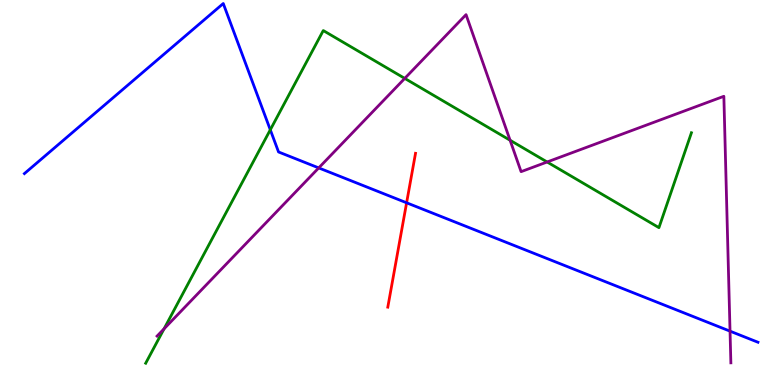[{'lines': ['blue', 'red'], 'intersections': [{'x': 5.25, 'y': 4.73}]}, {'lines': ['green', 'red'], 'intersections': []}, {'lines': ['purple', 'red'], 'intersections': []}, {'lines': ['blue', 'green'], 'intersections': [{'x': 3.49, 'y': 6.63}]}, {'lines': ['blue', 'purple'], 'intersections': [{'x': 4.11, 'y': 5.64}, {'x': 9.42, 'y': 1.4}]}, {'lines': ['green', 'purple'], 'intersections': [{'x': 2.12, 'y': 1.46}, {'x': 5.22, 'y': 7.96}, {'x': 6.58, 'y': 6.36}, {'x': 7.06, 'y': 5.79}]}]